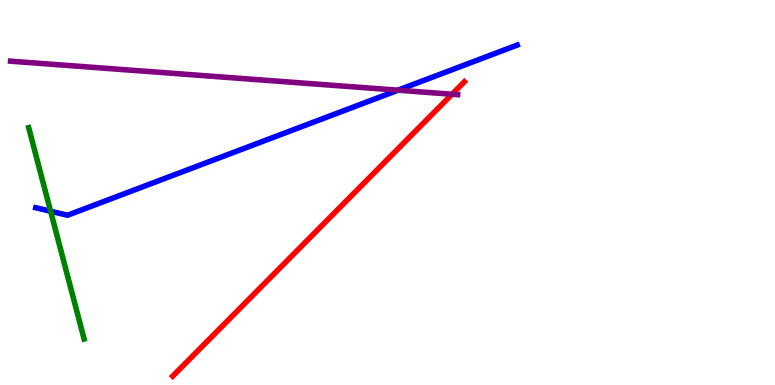[{'lines': ['blue', 'red'], 'intersections': []}, {'lines': ['green', 'red'], 'intersections': []}, {'lines': ['purple', 'red'], 'intersections': [{'x': 5.83, 'y': 7.55}]}, {'lines': ['blue', 'green'], 'intersections': [{'x': 0.653, 'y': 4.51}]}, {'lines': ['blue', 'purple'], 'intersections': [{'x': 5.13, 'y': 7.66}]}, {'lines': ['green', 'purple'], 'intersections': []}]